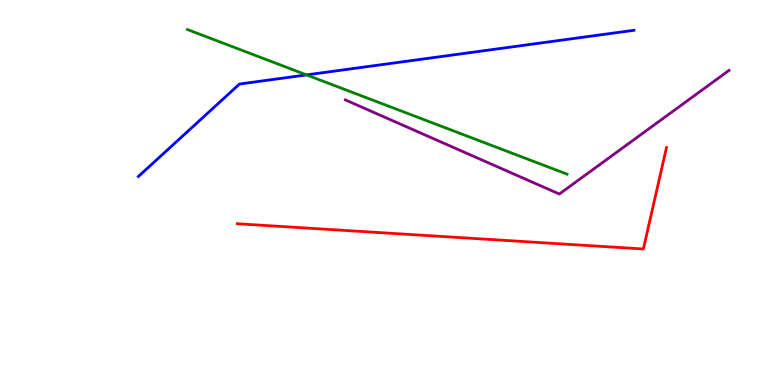[{'lines': ['blue', 'red'], 'intersections': []}, {'lines': ['green', 'red'], 'intersections': []}, {'lines': ['purple', 'red'], 'intersections': []}, {'lines': ['blue', 'green'], 'intersections': [{'x': 3.96, 'y': 8.05}]}, {'lines': ['blue', 'purple'], 'intersections': []}, {'lines': ['green', 'purple'], 'intersections': []}]